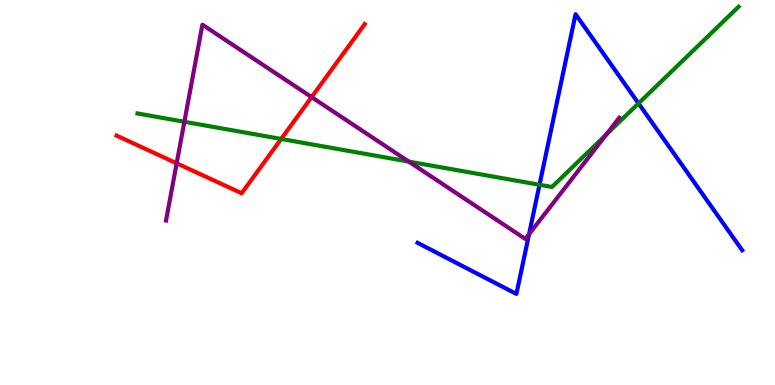[{'lines': ['blue', 'red'], 'intersections': []}, {'lines': ['green', 'red'], 'intersections': [{'x': 3.63, 'y': 6.39}]}, {'lines': ['purple', 'red'], 'intersections': [{'x': 2.28, 'y': 5.76}, {'x': 4.02, 'y': 7.48}]}, {'lines': ['blue', 'green'], 'intersections': [{'x': 6.96, 'y': 5.2}, {'x': 8.24, 'y': 7.31}]}, {'lines': ['blue', 'purple'], 'intersections': [{'x': 6.83, 'y': 3.92}]}, {'lines': ['green', 'purple'], 'intersections': [{'x': 2.38, 'y': 6.84}, {'x': 5.27, 'y': 5.8}, {'x': 7.82, 'y': 6.51}]}]